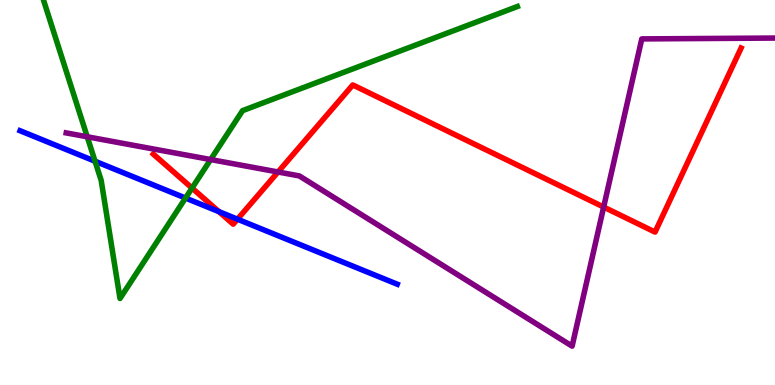[{'lines': ['blue', 'red'], 'intersections': [{'x': 2.82, 'y': 4.5}, {'x': 3.06, 'y': 4.31}]}, {'lines': ['green', 'red'], 'intersections': [{'x': 2.48, 'y': 5.12}]}, {'lines': ['purple', 'red'], 'intersections': [{'x': 3.59, 'y': 5.53}, {'x': 7.79, 'y': 4.62}]}, {'lines': ['blue', 'green'], 'intersections': [{'x': 1.23, 'y': 5.81}, {'x': 2.39, 'y': 4.86}]}, {'lines': ['blue', 'purple'], 'intersections': []}, {'lines': ['green', 'purple'], 'intersections': [{'x': 1.13, 'y': 6.45}, {'x': 2.72, 'y': 5.86}]}]